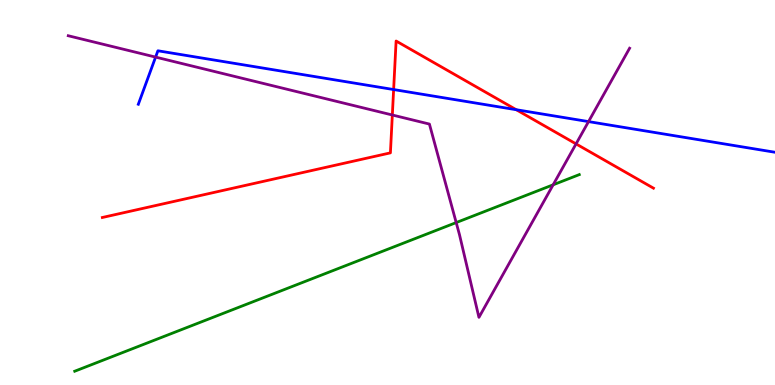[{'lines': ['blue', 'red'], 'intersections': [{'x': 5.08, 'y': 7.67}, {'x': 6.66, 'y': 7.15}]}, {'lines': ['green', 'red'], 'intersections': []}, {'lines': ['purple', 'red'], 'intersections': [{'x': 5.06, 'y': 7.01}, {'x': 7.43, 'y': 6.26}]}, {'lines': ['blue', 'green'], 'intersections': []}, {'lines': ['blue', 'purple'], 'intersections': [{'x': 2.01, 'y': 8.52}, {'x': 7.59, 'y': 6.84}]}, {'lines': ['green', 'purple'], 'intersections': [{'x': 5.89, 'y': 4.22}, {'x': 7.14, 'y': 5.2}]}]